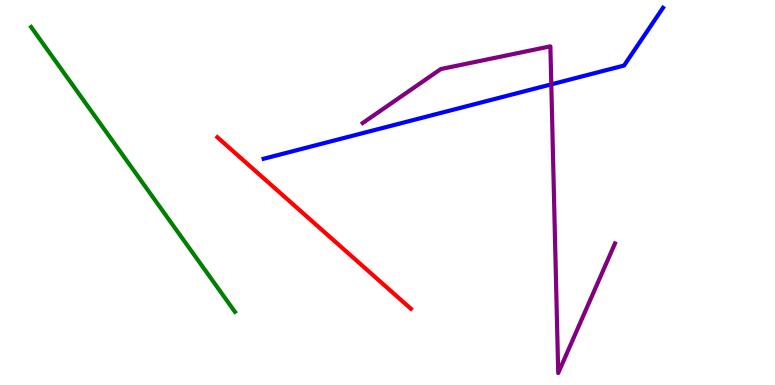[{'lines': ['blue', 'red'], 'intersections': []}, {'lines': ['green', 'red'], 'intersections': []}, {'lines': ['purple', 'red'], 'intersections': []}, {'lines': ['blue', 'green'], 'intersections': []}, {'lines': ['blue', 'purple'], 'intersections': [{'x': 7.11, 'y': 7.81}]}, {'lines': ['green', 'purple'], 'intersections': []}]